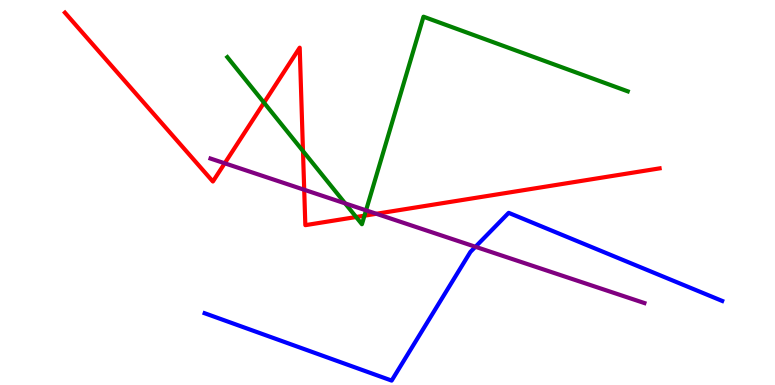[{'lines': ['blue', 'red'], 'intersections': []}, {'lines': ['green', 'red'], 'intersections': [{'x': 3.41, 'y': 7.33}, {'x': 3.91, 'y': 6.08}, {'x': 4.6, 'y': 4.36}, {'x': 4.7, 'y': 4.4}]}, {'lines': ['purple', 'red'], 'intersections': [{'x': 2.9, 'y': 5.76}, {'x': 3.93, 'y': 5.07}, {'x': 4.86, 'y': 4.45}]}, {'lines': ['blue', 'green'], 'intersections': []}, {'lines': ['blue', 'purple'], 'intersections': [{'x': 6.13, 'y': 3.59}]}, {'lines': ['green', 'purple'], 'intersections': [{'x': 4.45, 'y': 4.72}, {'x': 4.72, 'y': 4.54}]}]